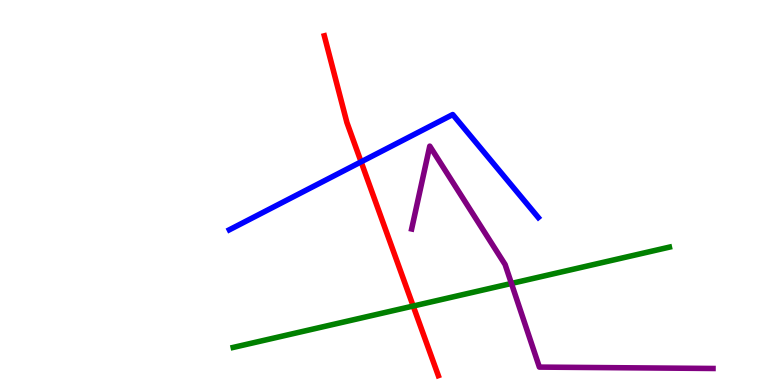[{'lines': ['blue', 'red'], 'intersections': [{'x': 4.66, 'y': 5.8}]}, {'lines': ['green', 'red'], 'intersections': [{'x': 5.33, 'y': 2.05}]}, {'lines': ['purple', 'red'], 'intersections': []}, {'lines': ['blue', 'green'], 'intersections': []}, {'lines': ['blue', 'purple'], 'intersections': []}, {'lines': ['green', 'purple'], 'intersections': [{'x': 6.6, 'y': 2.64}]}]